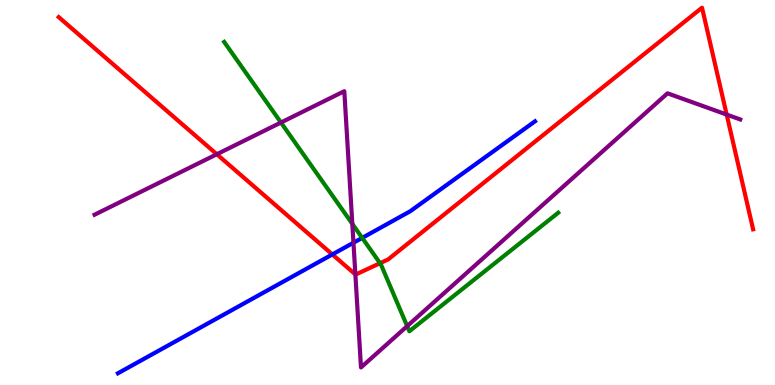[{'lines': ['blue', 'red'], 'intersections': [{'x': 4.29, 'y': 3.39}]}, {'lines': ['green', 'red'], 'intersections': [{'x': 4.9, 'y': 3.16}]}, {'lines': ['purple', 'red'], 'intersections': [{'x': 2.8, 'y': 5.99}, {'x': 4.59, 'y': 2.87}, {'x': 9.38, 'y': 7.02}]}, {'lines': ['blue', 'green'], 'intersections': [{'x': 4.67, 'y': 3.82}]}, {'lines': ['blue', 'purple'], 'intersections': [{'x': 4.56, 'y': 3.7}]}, {'lines': ['green', 'purple'], 'intersections': [{'x': 3.63, 'y': 6.82}, {'x': 4.55, 'y': 4.19}, {'x': 5.25, 'y': 1.53}]}]